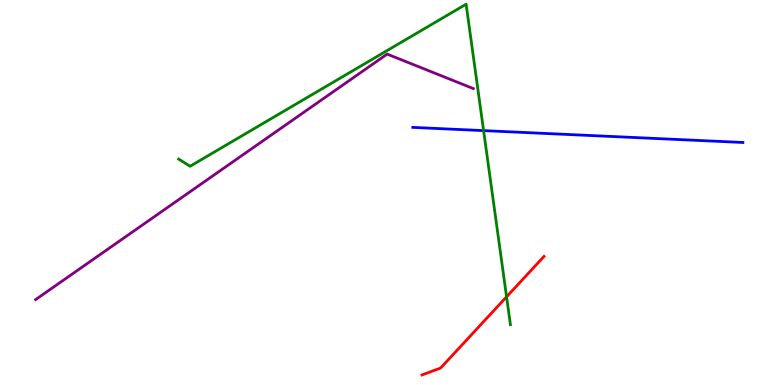[{'lines': ['blue', 'red'], 'intersections': []}, {'lines': ['green', 'red'], 'intersections': [{'x': 6.54, 'y': 2.29}]}, {'lines': ['purple', 'red'], 'intersections': []}, {'lines': ['blue', 'green'], 'intersections': [{'x': 6.24, 'y': 6.61}]}, {'lines': ['blue', 'purple'], 'intersections': []}, {'lines': ['green', 'purple'], 'intersections': []}]